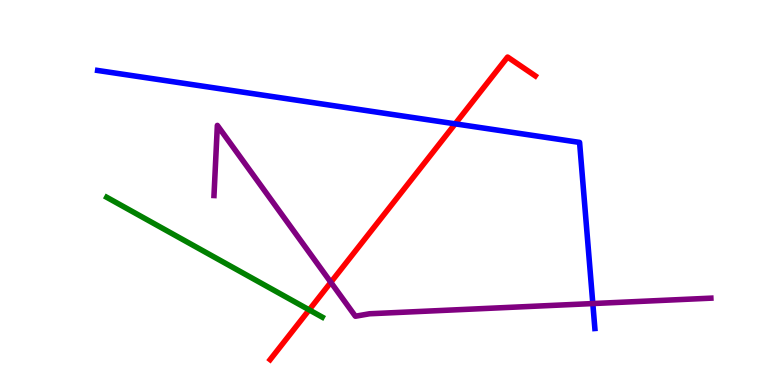[{'lines': ['blue', 'red'], 'intersections': [{'x': 5.87, 'y': 6.78}]}, {'lines': ['green', 'red'], 'intersections': [{'x': 3.99, 'y': 1.95}]}, {'lines': ['purple', 'red'], 'intersections': [{'x': 4.27, 'y': 2.67}]}, {'lines': ['blue', 'green'], 'intersections': []}, {'lines': ['blue', 'purple'], 'intersections': [{'x': 7.65, 'y': 2.12}]}, {'lines': ['green', 'purple'], 'intersections': []}]